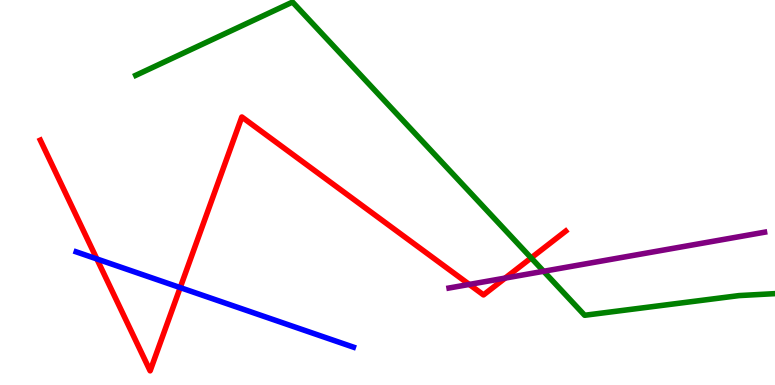[{'lines': ['blue', 'red'], 'intersections': [{'x': 1.25, 'y': 3.27}, {'x': 2.33, 'y': 2.53}]}, {'lines': ['green', 'red'], 'intersections': [{'x': 6.85, 'y': 3.3}]}, {'lines': ['purple', 'red'], 'intersections': [{'x': 6.06, 'y': 2.61}, {'x': 6.52, 'y': 2.78}]}, {'lines': ['blue', 'green'], 'intersections': []}, {'lines': ['blue', 'purple'], 'intersections': []}, {'lines': ['green', 'purple'], 'intersections': [{'x': 7.01, 'y': 2.95}]}]